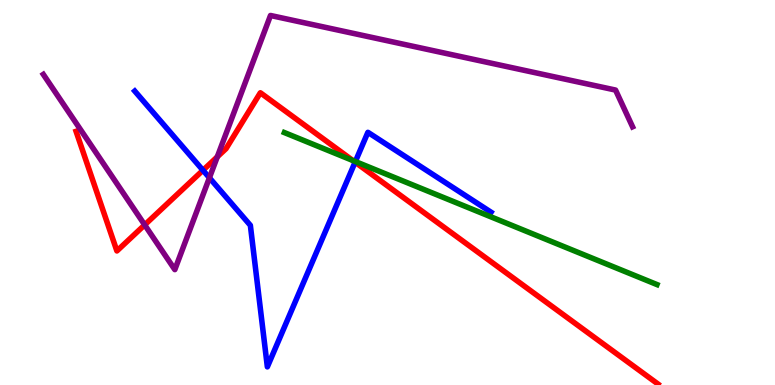[{'lines': ['blue', 'red'], 'intersections': [{'x': 2.62, 'y': 5.58}, {'x': 4.58, 'y': 5.79}]}, {'lines': ['green', 'red'], 'intersections': [{'x': 4.55, 'y': 5.83}]}, {'lines': ['purple', 'red'], 'intersections': [{'x': 1.87, 'y': 4.16}, {'x': 2.8, 'y': 5.93}]}, {'lines': ['blue', 'green'], 'intersections': [{'x': 4.59, 'y': 5.8}]}, {'lines': ['blue', 'purple'], 'intersections': [{'x': 2.7, 'y': 5.38}]}, {'lines': ['green', 'purple'], 'intersections': []}]